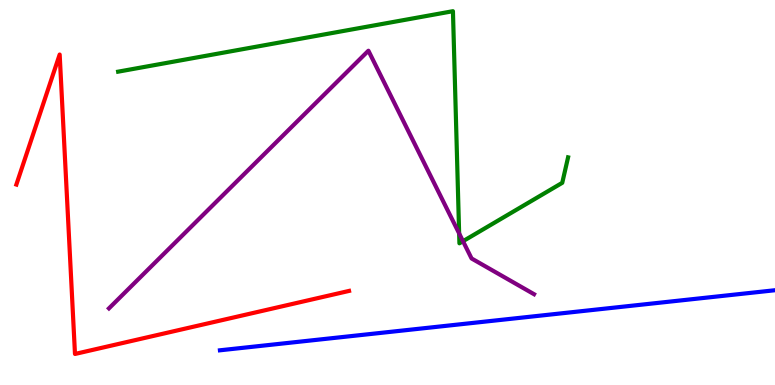[{'lines': ['blue', 'red'], 'intersections': []}, {'lines': ['green', 'red'], 'intersections': []}, {'lines': ['purple', 'red'], 'intersections': []}, {'lines': ['blue', 'green'], 'intersections': []}, {'lines': ['blue', 'purple'], 'intersections': []}, {'lines': ['green', 'purple'], 'intersections': [{'x': 5.92, 'y': 3.94}, {'x': 5.97, 'y': 3.73}]}]